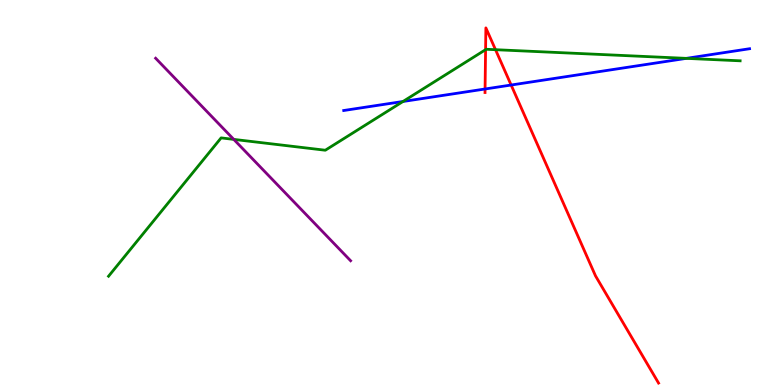[{'lines': ['blue', 'red'], 'intersections': [{'x': 6.26, 'y': 7.69}, {'x': 6.6, 'y': 7.79}]}, {'lines': ['green', 'red'], 'intersections': [{'x': 6.27, 'y': 8.71}, {'x': 6.39, 'y': 8.71}]}, {'lines': ['purple', 'red'], 'intersections': []}, {'lines': ['blue', 'green'], 'intersections': [{'x': 5.2, 'y': 7.36}, {'x': 8.86, 'y': 8.48}]}, {'lines': ['blue', 'purple'], 'intersections': []}, {'lines': ['green', 'purple'], 'intersections': [{'x': 3.02, 'y': 6.38}]}]